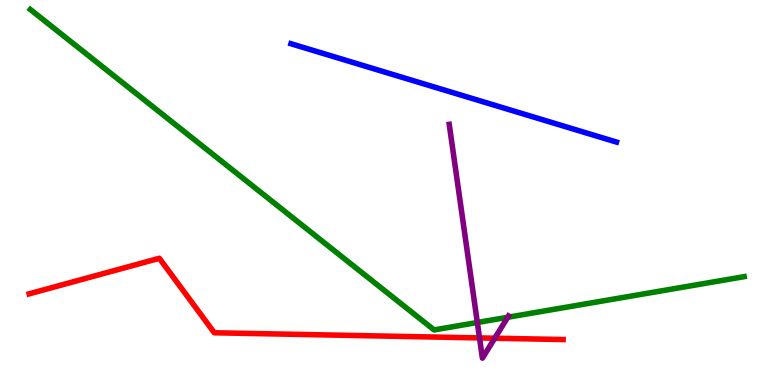[{'lines': ['blue', 'red'], 'intersections': []}, {'lines': ['green', 'red'], 'intersections': []}, {'lines': ['purple', 'red'], 'intersections': [{'x': 6.19, 'y': 1.22}, {'x': 6.38, 'y': 1.22}]}, {'lines': ['blue', 'green'], 'intersections': []}, {'lines': ['blue', 'purple'], 'intersections': []}, {'lines': ['green', 'purple'], 'intersections': [{'x': 6.16, 'y': 1.62}, {'x': 6.55, 'y': 1.76}]}]